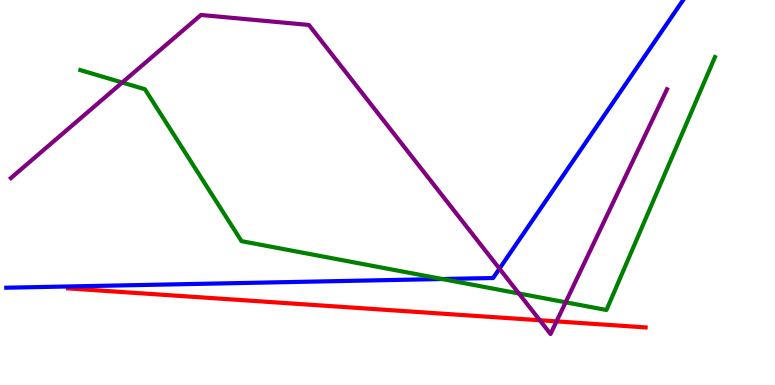[{'lines': ['blue', 'red'], 'intersections': []}, {'lines': ['green', 'red'], 'intersections': []}, {'lines': ['purple', 'red'], 'intersections': [{'x': 6.97, 'y': 1.68}, {'x': 7.18, 'y': 1.65}]}, {'lines': ['blue', 'green'], 'intersections': [{'x': 5.71, 'y': 2.75}]}, {'lines': ['blue', 'purple'], 'intersections': [{'x': 6.44, 'y': 3.02}]}, {'lines': ['green', 'purple'], 'intersections': [{'x': 1.58, 'y': 7.86}, {'x': 6.7, 'y': 2.38}, {'x': 7.3, 'y': 2.15}]}]